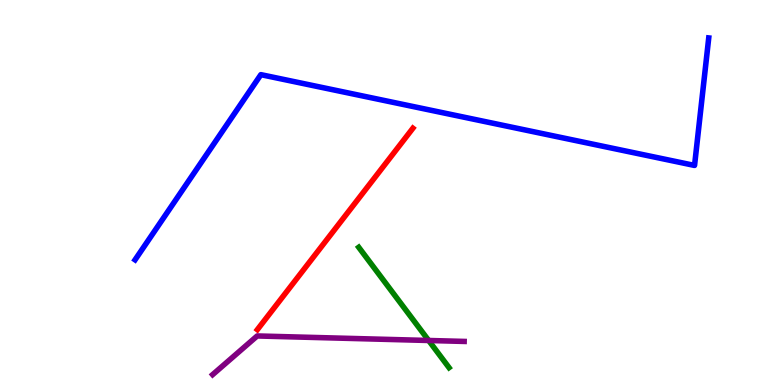[{'lines': ['blue', 'red'], 'intersections': []}, {'lines': ['green', 'red'], 'intersections': []}, {'lines': ['purple', 'red'], 'intersections': []}, {'lines': ['blue', 'green'], 'intersections': []}, {'lines': ['blue', 'purple'], 'intersections': []}, {'lines': ['green', 'purple'], 'intersections': [{'x': 5.53, 'y': 1.16}]}]